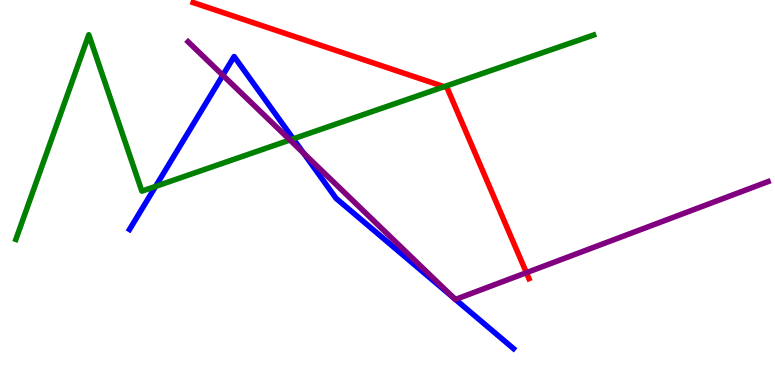[{'lines': ['blue', 'red'], 'intersections': []}, {'lines': ['green', 'red'], 'intersections': [{'x': 5.73, 'y': 7.75}]}, {'lines': ['purple', 'red'], 'intersections': [{'x': 6.79, 'y': 2.92}]}, {'lines': ['blue', 'green'], 'intersections': [{'x': 2.01, 'y': 5.16}, {'x': 3.78, 'y': 6.39}]}, {'lines': ['blue', 'purple'], 'intersections': [{'x': 2.87, 'y': 8.05}, {'x': 3.92, 'y': 6.02}, {'x': 5.86, 'y': 2.25}, {'x': 5.88, 'y': 2.22}]}, {'lines': ['green', 'purple'], 'intersections': [{'x': 3.74, 'y': 6.36}]}]